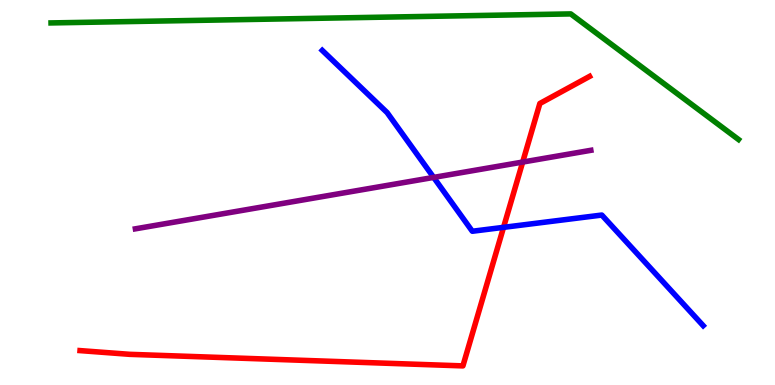[{'lines': ['blue', 'red'], 'intersections': [{'x': 6.5, 'y': 4.09}]}, {'lines': ['green', 'red'], 'intersections': []}, {'lines': ['purple', 'red'], 'intersections': [{'x': 6.74, 'y': 5.79}]}, {'lines': ['blue', 'green'], 'intersections': []}, {'lines': ['blue', 'purple'], 'intersections': [{'x': 5.6, 'y': 5.39}]}, {'lines': ['green', 'purple'], 'intersections': []}]